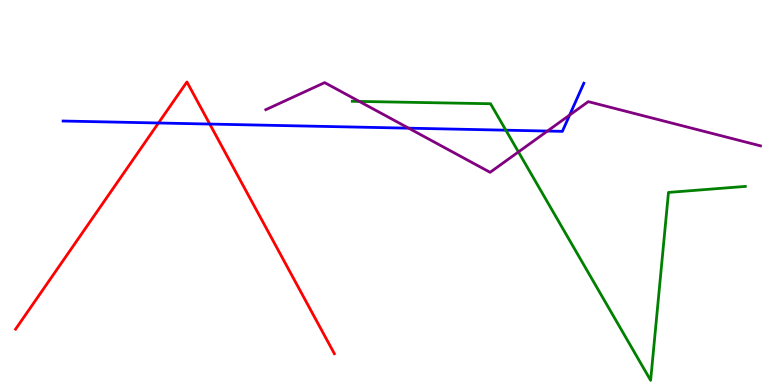[{'lines': ['blue', 'red'], 'intersections': [{'x': 2.04, 'y': 6.81}, {'x': 2.71, 'y': 6.78}]}, {'lines': ['green', 'red'], 'intersections': []}, {'lines': ['purple', 'red'], 'intersections': []}, {'lines': ['blue', 'green'], 'intersections': [{'x': 6.53, 'y': 6.62}]}, {'lines': ['blue', 'purple'], 'intersections': [{'x': 5.27, 'y': 6.67}, {'x': 7.06, 'y': 6.6}, {'x': 7.35, 'y': 7.01}]}, {'lines': ['green', 'purple'], 'intersections': [{'x': 4.64, 'y': 7.37}, {'x': 6.69, 'y': 6.05}]}]